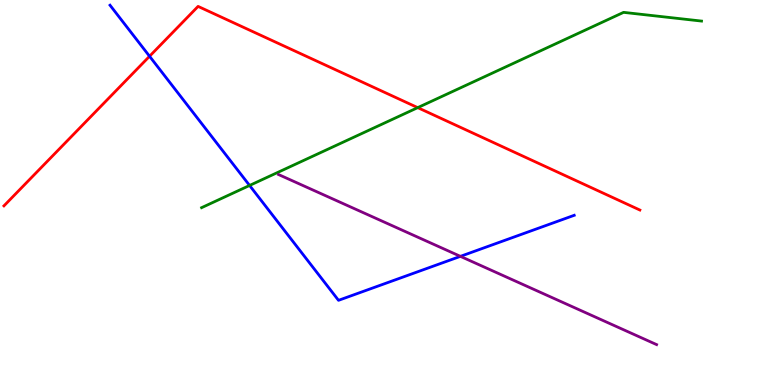[{'lines': ['blue', 'red'], 'intersections': [{'x': 1.93, 'y': 8.54}]}, {'lines': ['green', 'red'], 'intersections': [{'x': 5.39, 'y': 7.2}]}, {'lines': ['purple', 'red'], 'intersections': []}, {'lines': ['blue', 'green'], 'intersections': [{'x': 3.22, 'y': 5.18}]}, {'lines': ['blue', 'purple'], 'intersections': [{'x': 5.94, 'y': 3.34}]}, {'lines': ['green', 'purple'], 'intersections': []}]